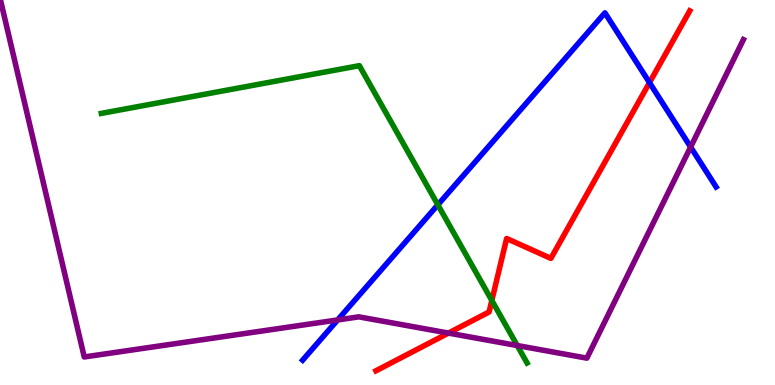[{'lines': ['blue', 'red'], 'intersections': [{'x': 8.38, 'y': 7.85}]}, {'lines': ['green', 'red'], 'intersections': [{'x': 6.35, 'y': 2.2}]}, {'lines': ['purple', 'red'], 'intersections': [{'x': 5.79, 'y': 1.35}]}, {'lines': ['blue', 'green'], 'intersections': [{'x': 5.65, 'y': 4.68}]}, {'lines': ['blue', 'purple'], 'intersections': [{'x': 4.36, 'y': 1.69}, {'x': 8.91, 'y': 6.18}]}, {'lines': ['green', 'purple'], 'intersections': [{'x': 6.67, 'y': 1.02}]}]